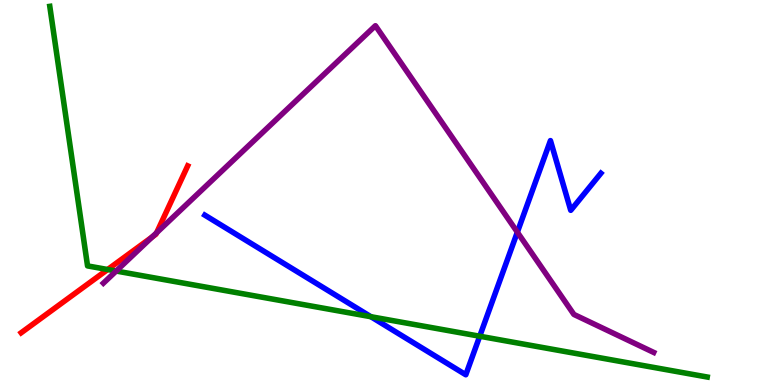[{'lines': ['blue', 'red'], 'intersections': []}, {'lines': ['green', 'red'], 'intersections': [{'x': 1.39, 'y': 3.0}]}, {'lines': ['purple', 'red'], 'intersections': [{'x': 1.96, 'y': 3.85}, {'x': 2.02, 'y': 3.95}]}, {'lines': ['blue', 'green'], 'intersections': [{'x': 4.79, 'y': 1.77}, {'x': 6.19, 'y': 1.27}]}, {'lines': ['blue', 'purple'], 'intersections': [{'x': 6.68, 'y': 3.97}]}, {'lines': ['green', 'purple'], 'intersections': [{'x': 1.5, 'y': 2.96}]}]